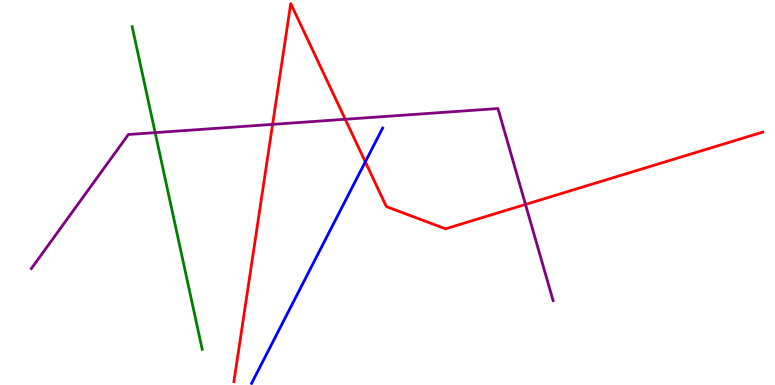[{'lines': ['blue', 'red'], 'intersections': [{'x': 4.71, 'y': 5.8}]}, {'lines': ['green', 'red'], 'intersections': []}, {'lines': ['purple', 'red'], 'intersections': [{'x': 3.52, 'y': 6.77}, {'x': 4.45, 'y': 6.9}, {'x': 6.78, 'y': 4.69}]}, {'lines': ['blue', 'green'], 'intersections': []}, {'lines': ['blue', 'purple'], 'intersections': []}, {'lines': ['green', 'purple'], 'intersections': [{'x': 2.0, 'y': 6.56}]}]